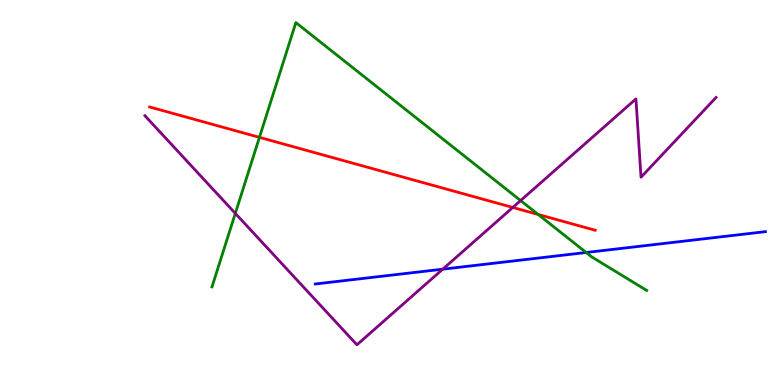[{'lines': ['blue', 'red'], 'intersections': []}, {'lines': ['green', 'red'], 'intersections': [{'x': 3.35, 'y': 6.43}, {'x': 6.94, 'y': 4.43}]}, {'lines': ['purple', 'red'], 'intersections': [{'x': 6.62, 'y': 4.61}]}, {'lines': ['blue', 'green'], 'intersections': [{'x': 7.56, 'y': 3.44}]}, {'lines': ['blue', 'purple'], 'intersections': [{'x': 5.71, 'y': 3.01}]}, {'lines': ['green', 'purple'], 'intersections': [{'x': 3.04, 'y': 4.46}, {'x': 6.72, 'y': 4.79}]}]